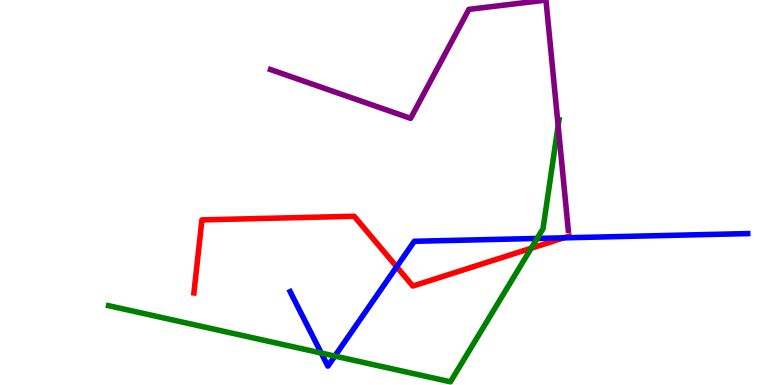[{'lines': ['blue', 'red'], 'intersections': [{'x': 5.12, 'y': 3.07}, {'x': 7.27, 'y': 3.82}]}, {'lines': ['green', 'red'], 'intersections': [{'x': 6.85, 'y': 3.55}]}, {'lines': ['purple', 'red'], 'intersections': []}, {'lines': ['blue', 'green'], 'intersections': [{'x': 4.15, 'y': 0.83}, {'x': 4.32, 'y': 0.751}, {'x': 6.93, 'y': 3.81}]}, {'lines': ['blue', 'purple'], 'intersections': []}, {'lines': ['green', 'purple'], 'intersections': [{'x': 7.2, 'y': 6.74}]}]